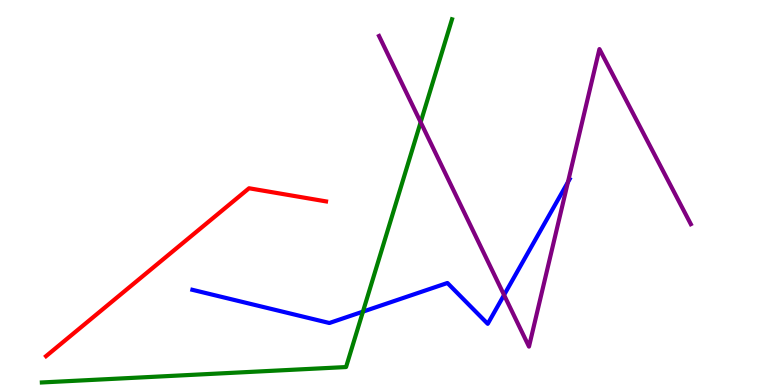[{'lines': ['blue', 'red'], 'intersections': []}, {'lines': ['green', 'red'], 'intersections': []}, {'lines': ['purple', 'red'], 'intersections': []}, {'lines': ['blue', 'green'], 'intersections': [{'x': 4.68, 'y': 1.91}]}, {'lines': ['blue', 'purple'], 'intersections': [{'x': 6.5, 'y': 2.34}, {'x': 7.33, 'y': 5.27}]}, {'lines': ['green', 'purple'], 'intersections': [{'x': 5.43, 'y': 6.83}]}]